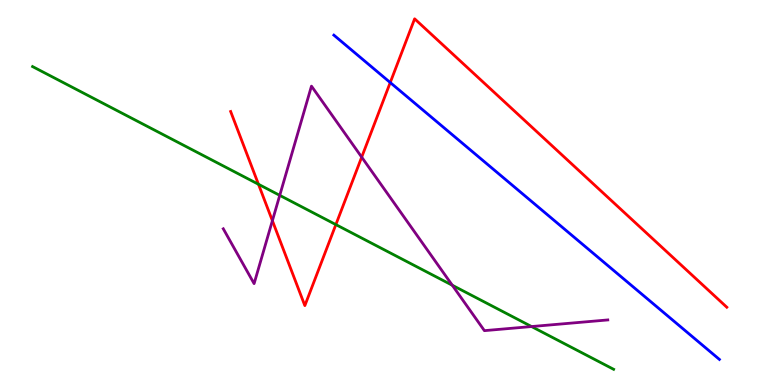[{'lines': ['blue', 'red'], 'intersections': [{'x': 5.04, 'y': 7.86}]}, {'lines': ['green', 'red'], 'intersections': [{'x': 3.34, 'y': 5.21}, {'x': 4.33, 'y': 4.17}]}, {'lines': ['purple', 'red'], 'intersections': [{'x': 3.51, 'y': 4.27}, {'x': 4.67, 'y': 5.92}]}, {'lines': ['blue', 'green'], 'intersections': []}, {'lines': ['blue', 'purple'], 'intersections': []}, {'lines': ['green', 'purple'], 'intersections': [{'x': 3.61, 'y': 4.93}, {'x': 5.84, 'y': 2.59}, {'x': 6.86, 'y': 1.52}]}]